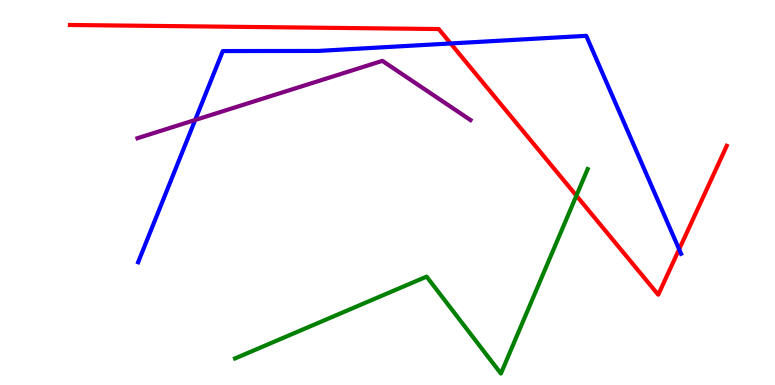[{'lines': ['blue', 'red'], 'intersections': [{'x': 5.81, 'y': 8.87}, {'x': 8.76, 'y': 3.52}]}, {'lines': ['green', 'red'], 'intersections': [{'x': 7.44, 'y': 4.92}]}, {'lines': ['purple', 'red'], 'intersections': []}, {'lines': ['blue', 'green'], 'intersections': []}, {'lines': ['blue', 'purple'], 'intersections': [{'x': 2.52, 'y': 6.88}]}, {'lines': ['green', 'purple'], 'intersections': []}]